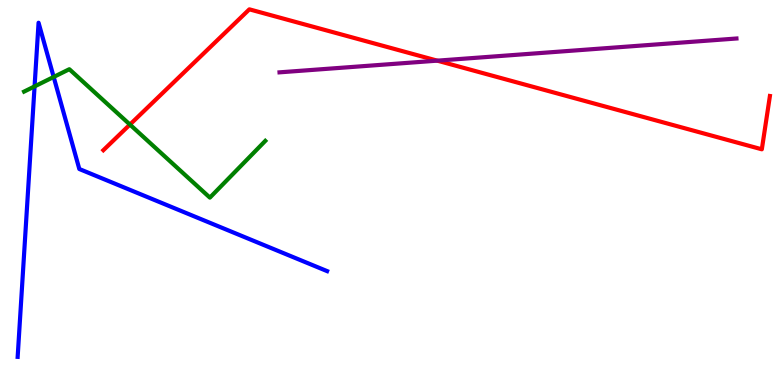[{'lines': ['blue', 'red'], 'intersections': []}, {'lines': ['green', 'red'], 'intersections': [{'x': 1.68, 'y': 6.76}]}, {'lines': ['purple', 'red'], 'intersections': [{'x': 5.64, 'y': 8.42}]}, {'lines': ['blue', 'green'], 'intersections': [{'x': 0.446, 'y': 7.76}, {'x': 0.693, 'y': 8.0}]}, {'lines': ['blue', 'purple'], 'intersections': []}, {'lines': ['green', 'purple'], 'intersections': []}]